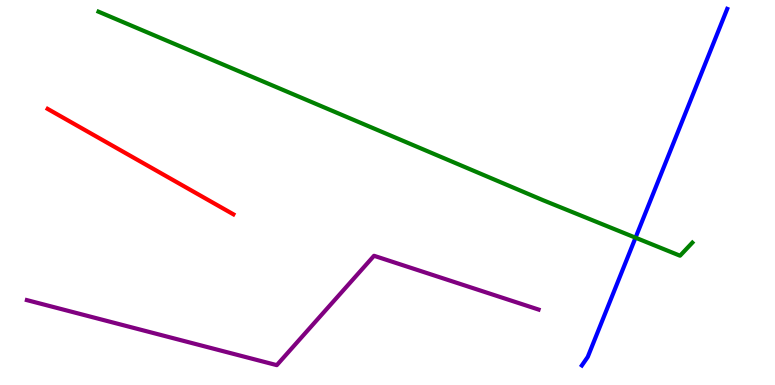[{'lines': ['blue', 'red'], 'intersections': []}, {'lines': ['green', 'red'], 'intersections': []}, {'lines': ['purple', 'red'], 'intersections': []}, {'lines': ['blue', 'green'], 'intersections': [{'x': 8.2, 'y': 3.83}]}, {'lines': ['blue', 'purple'], 'intersections': []}, {'lines': ['green', 'purple'], 'intersections': []}]